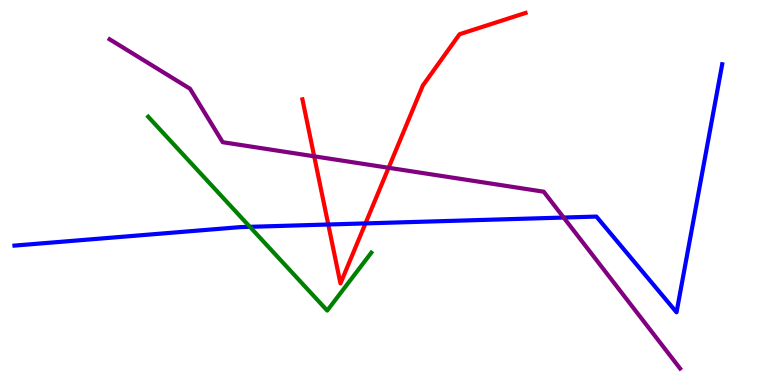[{'lines': ['blue', 'red'], 'intersections': [{'x': 4.24, 'y': 4.17}, {'x': 4.72, 'y': 4.2}]}, {'lines': ['green', 'red'], 'intersections': []}, {'lines': ['purple', 'red'], 'intersections': [{'x': 4.05, 'y': 5.94}, {'x': 5.01, 'y': 5.64}]}, {'lines': ['blue', 'green'], 'intersections': [{'x': 3.22, 'y': 4.11}]}, {'lines': ['blue', 'purple'], 'intersections': [{'x': 7.27, 'y': 4.35}]}, {'lines': ['green', 'purple'], 'intersections': []}]